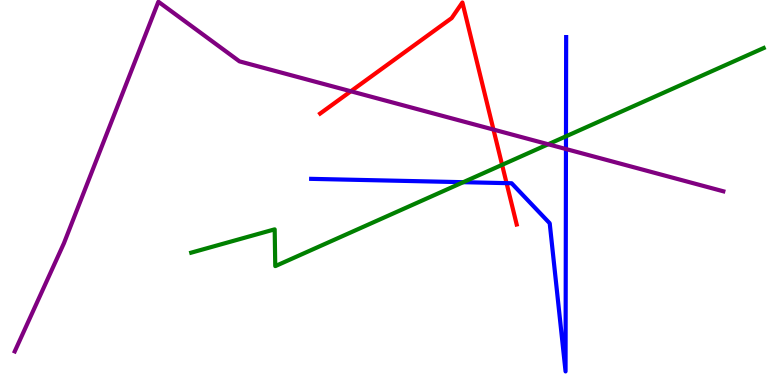[{'lines': ['blue', 'red'], 'intersections': [{'x': 6.54, 'y': 5.24}]}, {'lines': ['green', 'red'], 'intersections': [{'x': 6.48, 'y': 5.72}]}, {'lines': ['purple', 'red'], 'intersections': [{'x': 4.53, 'y': 7.63}, {'x': 6.37, 'y': 6.63}]}, {'lines': ['blue', 'green'], 'intersections': [{'x': 5.98, 'y': 5.27}, {'x': 7.3, 'y': 6.46}]}, {'lines': ['blue', 'purple'], 'intersections': [{'x': 7.3, 'y': 6.13}]}, {'lines': ['green', 'purple'], 'intersections': [{'x': 7.07, 'y': 6.25}]}]